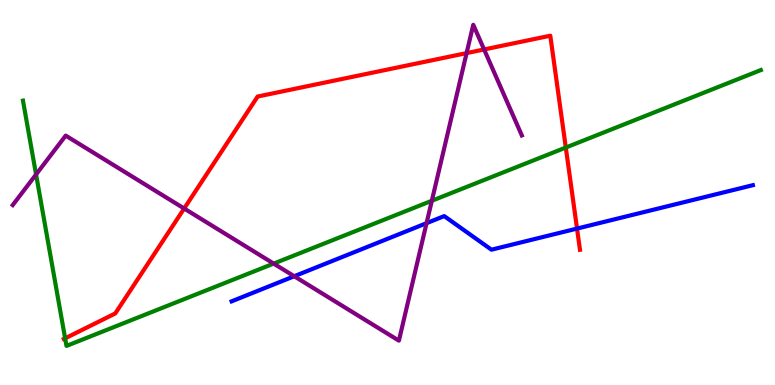[{'lines': ['blue', 'red'], 'intersections': [{'x': 7.45, 'y': 4.06}]}, {'lines': ['green', 'red'], 'intersections': [{'x': 0.84, 'y': 1.21}, {'x': 7.3, 'y': 6.17}]}, {'lines': ['purple', 'red'], 'intersections': [{'x': 2.38, 'y': 4.58}, {'x': 6.02, 'y': 8.62}, {'x': 6.25, 'y': 8.72}]}, {'lines': ['blue', 'green'], 'intersections': []}, {'lines': ['blue', 'purple'], 'intersections': [{'x': 3.8, 'y': 2.82}, {'x': 5.5, 'y': 4.2}]}, {'lines': ['green', 'purple'], 'intersections': [{'x': 0.465, 'y': 5.47}, {'x': 3.53, 'y': 3.15}, {'x': 5.57, 'y': 4.79}]}]